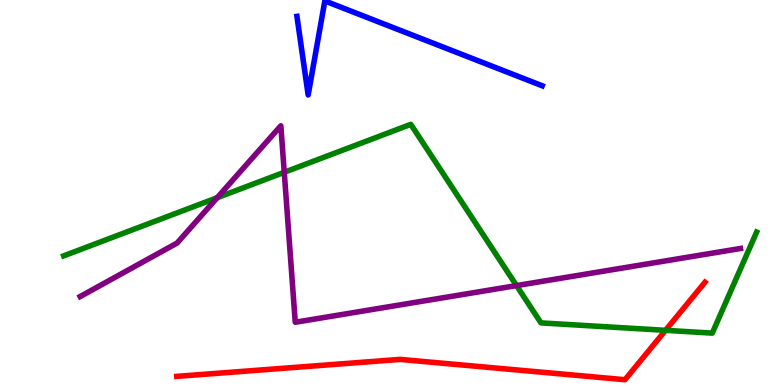[{'lines': ['blue', 'red'], 'intersections': []}, {'lines': ['green', 'red'], 'intersections': [{'x': 8.59, 'y': 1.42}]}, {'lines': ['purple', 'red'], 'intersections': []}, {'lines': ['blue', 'green'], 'intersections': []}, {'lines': ['blue', 'purple'], 'intersections': []}, {'lines': ['green', 'purple'], 'intersections': [{'x': 2.8, 'y': 4.87}, {'x': 3.67, 'y': 5.52}, {'x': 6.66, 'y': 2.58}]}]